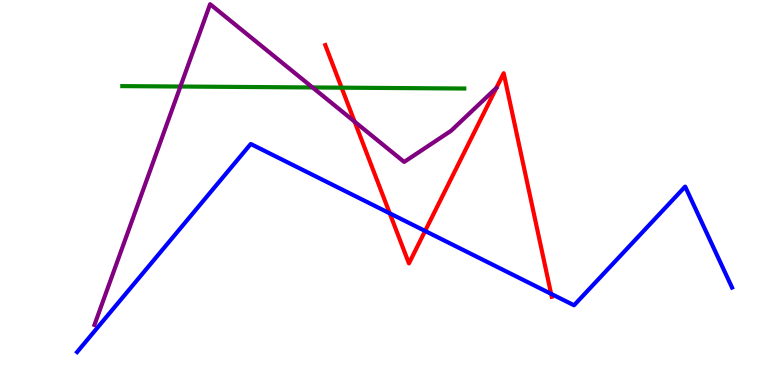[{'lines': ['blue', 'red'], 'intersections': [{'x': 5.03, 'y': 4.46}, {'x': 5.49, 'y': 4.0}, {'x': 7.11, 'y': 2.37}]}, {'lines': ['green', 'red'], 'intersections': [{'x': 4.41, 'y': 7.72}]}, {'lines': ['purple', 'red'], 'intersections': [{'x': 4.58, 'y': 6.84}]}, {'lines': ['blue', 'green'], 'intersections': []}, {'lines': ['blue', 'purple'], 'intersections': []}, {'lines': ['green', 'purple'], 'intersections': [{'x': 2.33, 'y': 7.75}, {'x': 4.03, 'y': 7.73}]}]